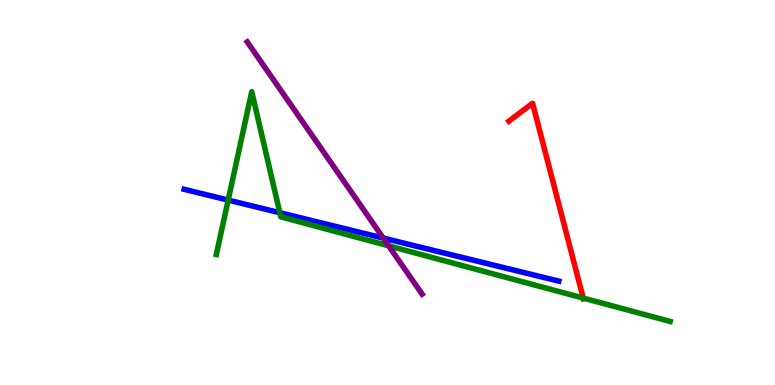[{'lines': ['blue', 'red'], 'intersections': []}, {'lines': ['green', 'red'], 'intersections': [{'x': 7.53, 'y': 2.26}]}, {'lines': ['purple', 'red'], 'intersections': []}, {'lines': ['blue', 'green'], 'intersections': [{'x': 2.94, 'y': 4.8}, {'x': 3.61, 'y': 4.47}]}, {'lines': ['blue', 'purple'], 'intersections': [{'x': 4.95, 'y': 3.82}]}, {'lines': ['green', 'purple'], 'intersections': [{'x': 5.01, 'y': 3.62}]}]